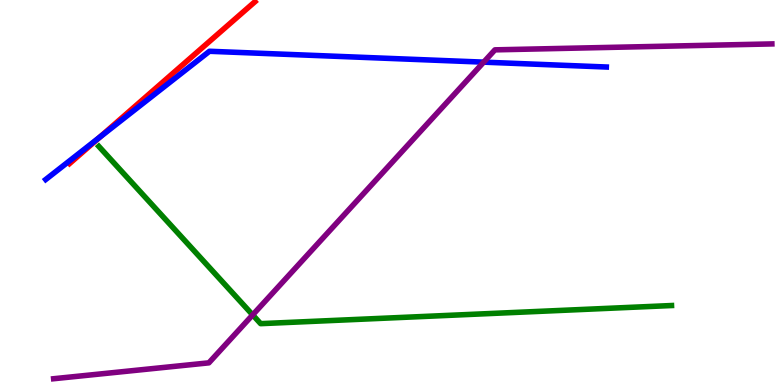[{'lines': ['blue', 'red'], 'intersections': [{'x': 1.29, 'y': 6.43}]}, {'lines': ['green', 'red'], 'intersections': []}, {'lines': ['purple', 'red'], 'intersections': []}, {'lines': ['blue', 'green'], 'intersections': []}, {'lines': ['blue', 'purple'], 'intersections': [{'x': 6.24, 'y': 8.39}]}, {'lines': ['green', 'purple'], 'intersections': [{'x': 3.26, 'y': 1.82}]}]